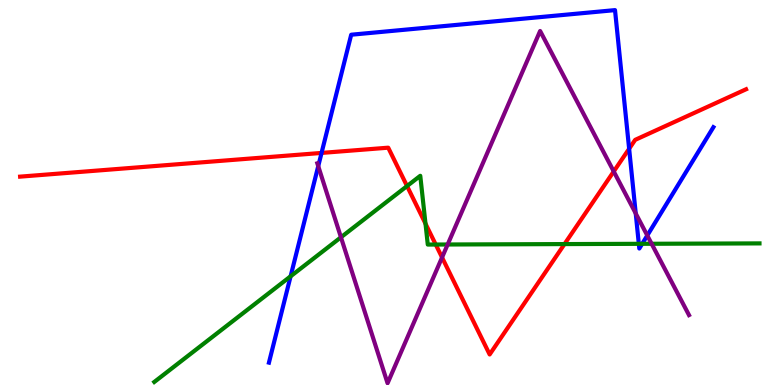[{'lines': ['blue', 'red'], 'intersections': [{'x': 4.15, 'y': 6.03}, {'x': 8.12, 'y': 6.14}]}, {'lines': ['green', 'red'], 'intersections': [{'x': 5.25, 'y': 5.17}, {'x': 5.49, 'y': 4.19}, {'x': 5.62, 'y': 3.65}, {'x': 7.28, 'y': 3.66}]}, {'lines': ['purple', 'red'], 'intersections': [{'x': 5.7, 'y': 3.31}, {'x': 7.92, 'y': 5.55}]}, {'lines': ['blue', 'green'], 'intersections': [{'x': 3.75, 'y': 2.82}, {'x': 8.24, 'y': 3.67}, {'x': 8.29, 'y': 3.67}]}, {'lines': ['blue', 'purple'], 'intersections': [{'x': 4.11, 'y': 5.68}, {'x': 8.2, 'y': 4.46}, {'x': 8.35, 'y': 3.88}]}, {'lines': ['green', 'purple'], 'intersections': [{'x': 4.4, 'y': 3.84}, {'x': 5.78, 'y': 3.65}, {'x': 8.41, 'y': 3.67}]}]